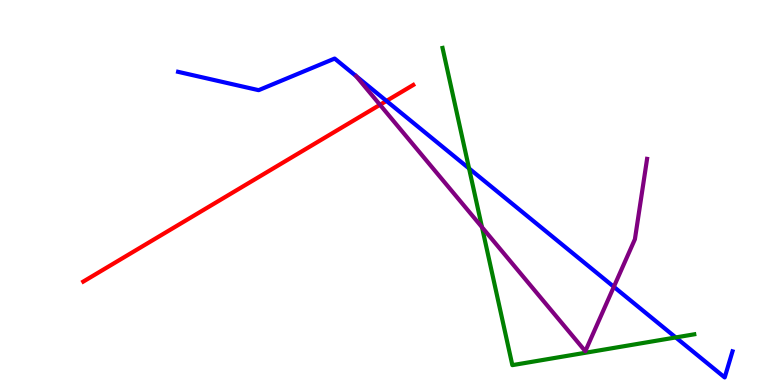[{'lines': ['blue', 'red'], 'intersections': [{'x': 4.99, 'y': 7.38}]}, {'lines': ['green', 'red'], 'intersections': []}, {'lines': ['purple', 'red'], 'intersections': [{'x': 4.9, 'y': 7.28}]}, {'lines': ['blue', 'green'], 'intersections': [{'x': 6.05, 'y': 5.62}, {'x': 8.72, 'y': 1.24}]}, {'lines': ['blue', 'purple'], 'intersections': [{'x': 7.92, 'y': 2.55}]}, {'lines': ['green', 'purple'], 'intersections': [{'x': 6.22, 'y': 4.1}]}]